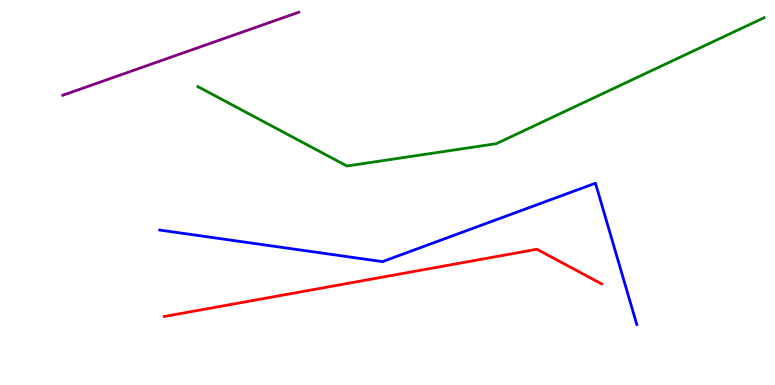[{'lines': ['blue', 'red'], 'intersections': []}, {'lines': ['green', 'red'], 'intersections': []}, {'lines': ['purple', 'red'], 'intersections': []}, {'lines': ['blue', 'green'], 'intersections': []}, {'lines': ['blue', 'purple'], 'intersections': []}, {'lines': ['green', 'purple'], 'intersections': []}]